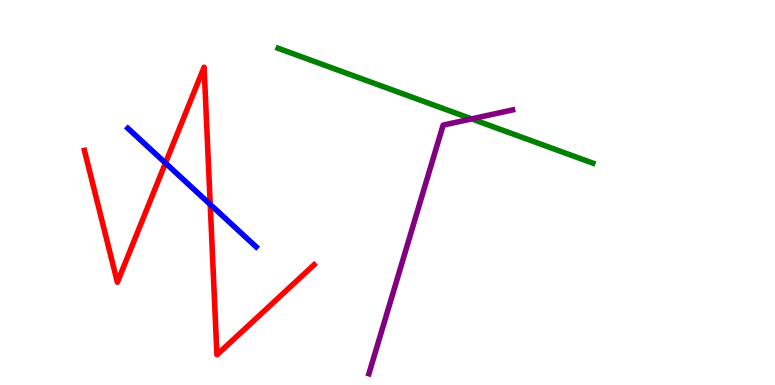[{'lines': ['blue', 'red'], 'intersections': [{'x': 2.14, 'y': 5.77}, {'x': 2.71, 'y': 4.69}]}, {'lines': ['green', 'red'], 'intersections': []}, {'lines': ['purple', 'red'], 'intersections': []}, {'lines': ['blue', 'green'], 'intersections': []}, {'lines': ['blue', 'purple'], 'intersections': []}, {'lines': ['green', 'purple'], 'intersections': [{'x': 6.09, 'y': 6.91}]}]